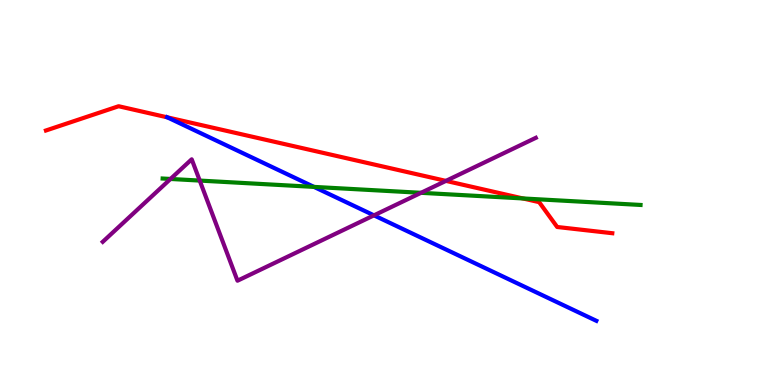[{'lines': ['blue', 'red'], 'intersections': [{'x': 2.16, 'y': 6.95}]}, {'lines': ['green', 'red'], 'intersections': [{'x': 6.75, 'y': 4.85}]}, {'lines': ['purple', 'red'], 'intersections': [{'x': 5.75, 'y': 5.3}]}, {'lines': ['blue', 'green'], 'intersections': [{'x': 4.05, 'y': 5.15}]}, {'lines': ['blue', 'purple'], 'intersections': [{'x': 4.83, 'y': 4.41}]}, {'lines': ['green', 'purple'], 'intersections': [{'x': 2.2, 'y': 5.35}, {'x': 2.58, 'y': 5.31}, {'x': 5.43, 'y': 4.99}]}]